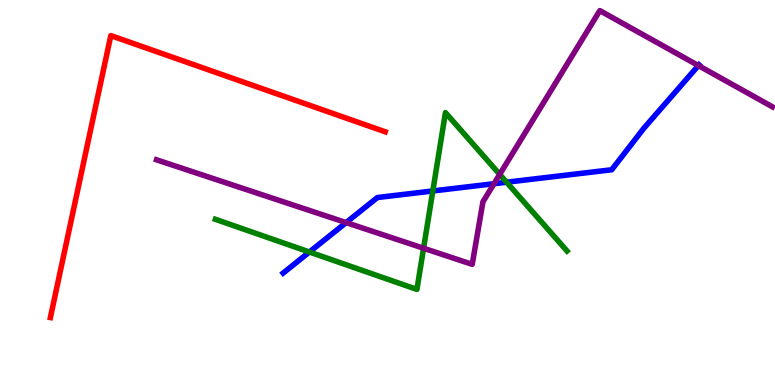[{'lines': ['blue', 'red'], 'intersections': []}, {'lines': ['green', 'red'], 'intersections': []}, {'lines': ['purple', 'red'], 'intersections': []}, {'lines': ['blue', 'green'], 'intersections': [{'x': 3.99, 'y': 3.45}, {'x': 5.58, 'y': 5.04}, {'x': 6.54, 'y': 5.27}]}, {'lines': ['blue', 'purple'], 'intersections': [{'x': 4.47, 'y': 4.22}, {'x': 6.37, 'y': 5.23}, {'x': 9.01, 'y': 8.3}]}, {'lines': ['green', 'purple'], 'intersections': [{'x': 5.47, 'y': 3.55}, {'x': 6.45, 'y': 5.47}]}]